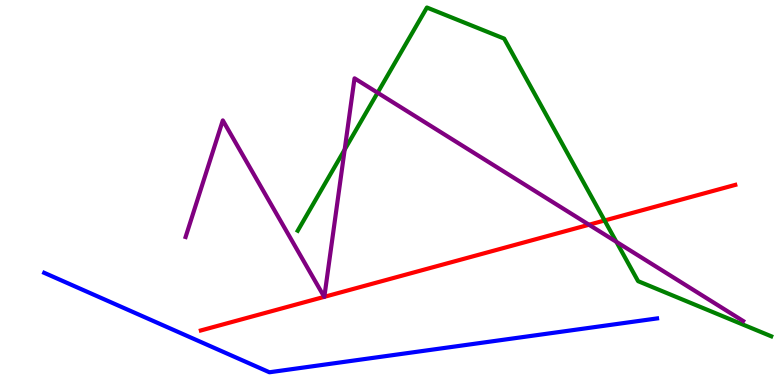[{'lines': ['blue', 'red'], 'intersections': []}, {'lines': ['green', 'red'], 'intersections': [{'x': 7.8, 'y': 4.27}]}, {'lines': ['purple', 'red'], 'intersections': [{'x': 4.18, 'y': 2.29}, {'x': 4.19, 'y': 2.29}, {'x': 7.6, 'y': 4.16}]}, {'lines': ['blue', 'green'], 'intersections': []}, {'lines': ['blue', 'purple'], 'intersections': []}, {'lines': ['green', 'purple'], 'intersections': [{'x': 4.45, 'y': 6.11}, {'x': 4.87, 'y': 7.59}, {'x': 7.95, 'y': 3.72}]}]